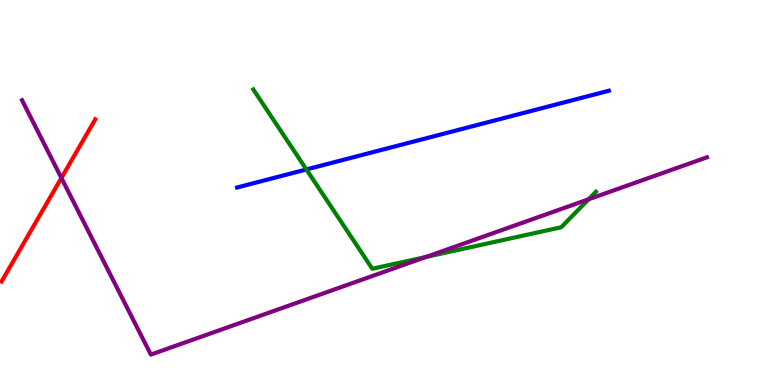[{'lines': ['blue', 'red'], 'intersections': []}, {'lines': ['green', 'red'], 'intersections': []}, {'lines': ['purple', 'red'], 'intersections': [{'x': 0.792, 'y': 5.38}]}, {'lines': ['blue', 'green'], 'intersections': [{'x': 3.95, 'y': 5.6}]}, {'lines': ['blue', 'purple'], 'intersections': []}, {'lines': ['green', 'purple'], 'intersections': [{'x': 5.5, 'y': 3.33}, {'x': 7.59, 'y': 4.82}]}]